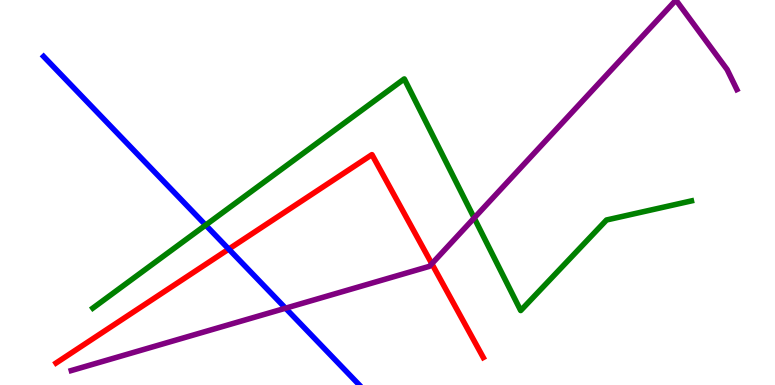[{'lines': ['blue', 'red'], 'intersections': [{'x': 2.95, 'y': 3.53}]}, {'lines': ['green', 'red'], 'intersections': []}, {'lines': ['purple', 'red'], 'intersections': [{'x': 5.57, 'y': 3.15}]}, {'lines': ['blue', 'green'], 'intersections': [{'x': 2.65, 'y': 4.15}]}, {'lines': ['blue', 'purple'], 'intersections': [{'x': 3.68, 'y': 1.99}]}, {'lines': ['green', 'purple'], 'intersections': [{'x': 6.12, 'y': 4.34}]}]